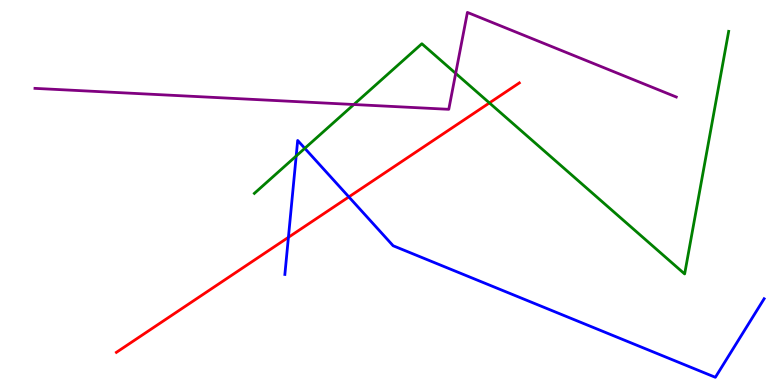[{'lines': ['blue', 'red'], 'intersections': [{'x': 3.72, 'y': 3.84}, {'x': 4.5, 'y': 4.89}]}, {'lines': ['green', 'red'], 'intersections': [{'x': 6.31, 'y': 7.33}]}, {'lines': ['purple', 'red'], 'intersections': []}, {'lines': ['blue', 'green'], 'intersections': [{'x': 3.82, 'y': 5.95}, {'x': 3.93, 'y': 6.15}]}, {'lines': ['blue', 'purple'], 'intersections': []}, {'lines': ['green', 'purple'], 'intersections': [{'x': 4.57, 'y': 7.29}, {'x': 5.88, 'y': 8.09}]}]